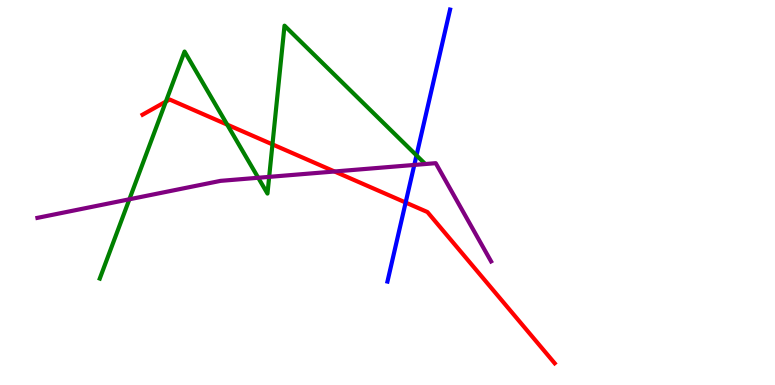[{'lines': ['blue', 'red'], 'intersections': [{'x': 5.23, 'y': 4.74}]}, {'lines': ['green', 'red'], 'intersections': [{'x': 2.14, 'y': 7.36}, {'x': 2.93, 'y': 6.76}, {'x': 3.52, 'y': 6.25}]}, {'lines': ['purple', 'red'], 'intersections': [{'x': 4.32, 'y': 5.55}]}, {'lines': ['blue', 'green'], 'intersections': [{'x': 5.37, 'y': 5.96}]}, {'lines': ['blue', 'purple'], 'intersections': [{'x': 5.35, 'y': 5.72}]}, {'lines': ['green', 'purple'], 'intersections': [{'x': 1.67, 'y': 4.82}, {'x': 3.33, 'y': 5.38}, {'x': 3.47, 'y': 5.41}]}]